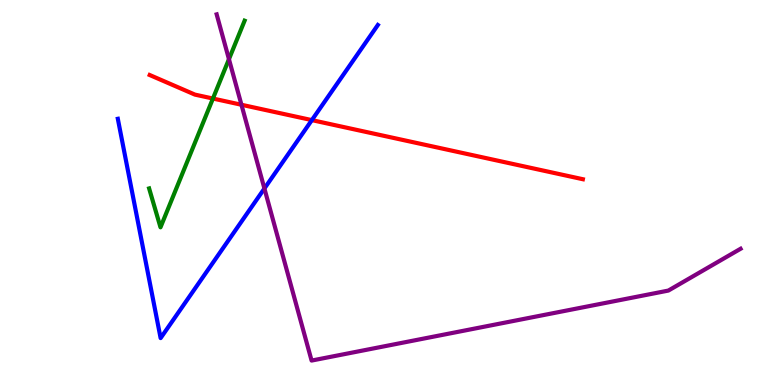[{'lines': ['blue', 'red'], 'intersections': [{'x': 4.02, 'y': 6.88}]}, {'lines': ['green', 'red'], 'intersections': [{'x': 2.75, 'y': 7.44}]}, {'lines': ['purple', 'red'], 'intersections': [{'x': 3.12, 'y': 7.28}]}, {'lines': ['blue', 'green'], 'intersections': []}, {'lines': ['blue', 'purple'], 'intersections': [{'x': 3.41, 'y': 5.1}]}, {'lines': ['green', 'purple'], 'intersections': [{'x': 2.95, 'y': 8.46}]}]